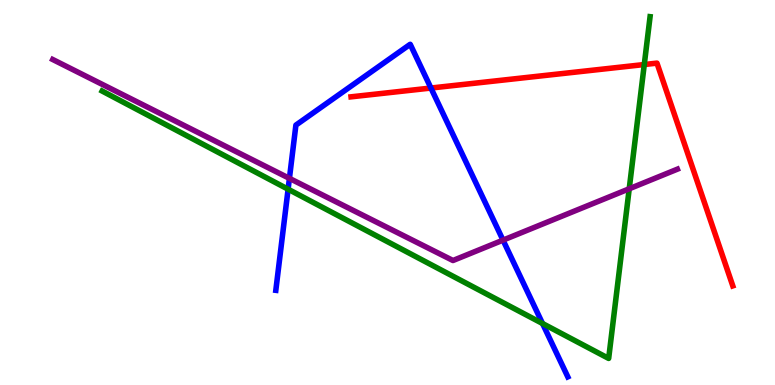[{'lines': ['blue', 'red'], 'intersections': [{'x': 5.56, 'y': 7.71}]}, {'lines': ['green', 'red'], 'intersections': [{'x': 8.31, 'y': 8.32}]}, {'lines': ['purple', 'red'], 'intersections': []}, {'lines': ['blue', 'green'], 'intersections': [{'x': 3.72, 'y': 5.09}, {'x': 7.0, 'y': 1.6}]}, {'lines': ['blue', 'purple'], 'intersections': [{'x': 3.73, 'y': 5.37}, {'x': 6.49, 'y': 3.76}]}, {'lines': ['green', 'purple'], 'intersections': [{'x': 8.12, 'y': 5.1}]}]